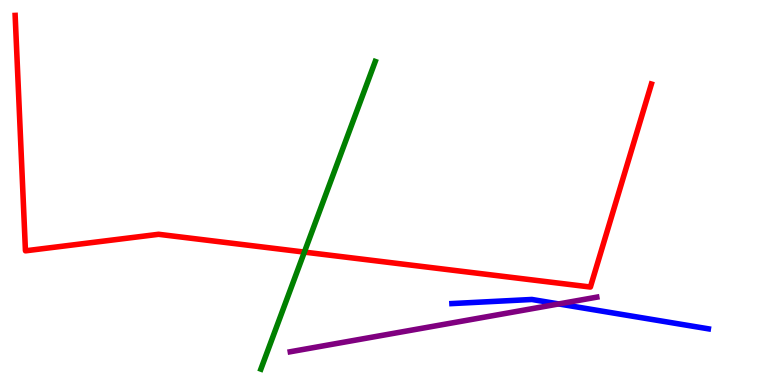[{'lines': ['blue', 'red'], 'intersections': []}, {'lines': ['green', 'red'], 'intersections': [{'x': 3.93, 'y': 3.45}]}, {'lines': ['purple', 'red'], 'intersections': []}, {'lines': ['blue', 'green'], 'intersections': []}, {'lines': ['blue', 'purple'], 'intersections': [{'x': 7.21, 'y': 2.11}]}, {'lines': ['green', 'purple'], 'intersections': []}]